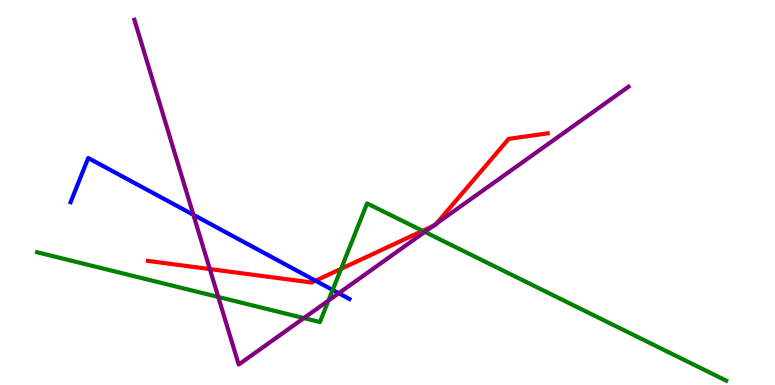[{'lines': ['blue', 'red'], 'intersections': [{'x': 4.07, 'y': 2.71}]}, {'lines': ['green', 'red'], 'intersections': [{'x': 4.4, 'y': 3.02}, {'x': 5.45, 'y': 4.0}]}, {'lines': ['purple', 'red'], 'intersections': [{'x': 2.71, 'y': 3.01}, {'x': 5.59, 'y': 4.13}, {'x': 5.63, 'y': 4.19}]}, {'lines': ['blue', 'green'], 'intersections': [{'x': 4.29, 'y': 2.47}]}, {'lines': ['blue', 'purple'], 'intersections': [{'x': 2.5, 'y': 4.42}, {'x': 4.37, 'y': 2.38}]}, {'lines': ['green', 'purple'], 'intersections': [{'x': 2.82, 'y': 2.29}, {'x': 3.92, 'y': 1.74}, {'x': 4.24, 'y': 2.19}, {'x': 5.48, 'y': 3.98}]}]